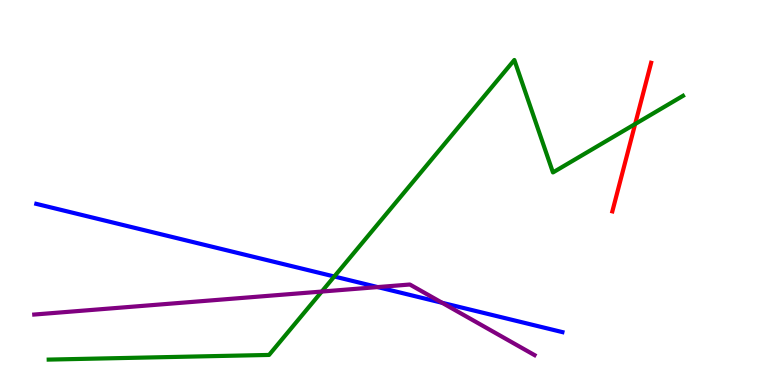[{'lines': ['blue', 'red'], 'intersections': []}, {'lines': ['green', 'red'], 'intersections': [{'x': 8.2, 'y': 6.78}]}, {'lines': ['purple', 'red'], 'intersections': []}, {'lines': ['blue', 'green'], 'intersections': [{'x': 4.31, 'y': 2.82}]}, {'lines': ['blue', 'purple'], 'intersections': [{'x': 4.87, 'y': 2.54}, {'x': 5.7, 'y': 2.14}]}, {'lines': ['green', 'purple'], 'intersections': [{'x': 4.15, 'y': 2.43}]}]